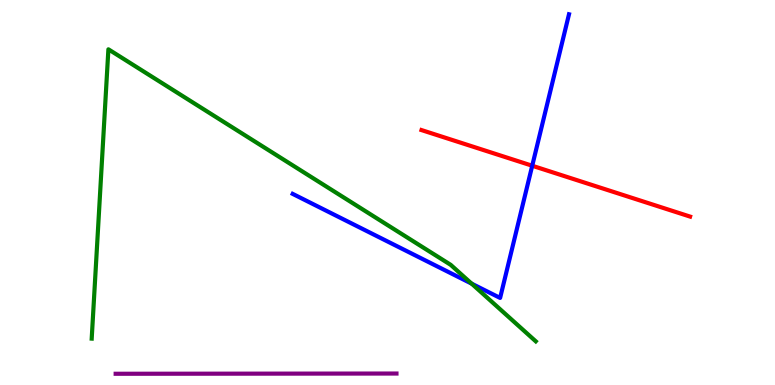[{'lines': ['blue', 'red'], 'intersections': [{'x': 6.87, 'y': 5.7}]}, {'lines': ['green', 'red'], 'intersections': []}, {'lines': ['purple', 'red'], 'intersections': []}, {'lines': ['blue', 'green'], 'intersections': [{'x': 6.09, 'y': 2.63}]}, {'lines': ['blue', 'purple'], 'intersections': []}, {'lines': ['green', 'purple'], 'intersections': []}]